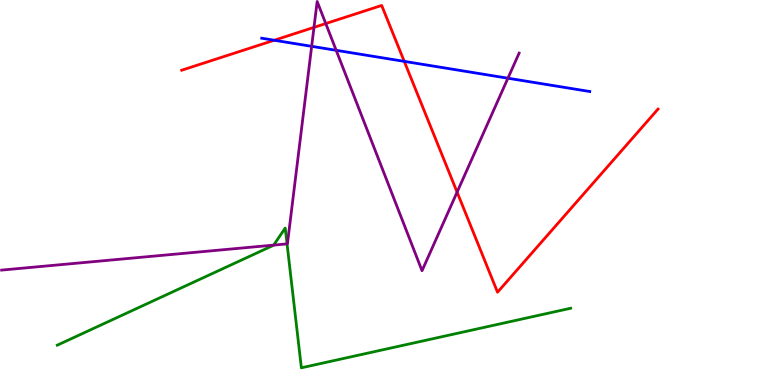[{'lines': ['blue', 'red'], 'intersections': [{'x': 3.54, 'y': 8.95}, {'x': 5.22, 'y': 8.41}]}, {'lines': ['green', 'red'], 'intersections': []}, {'lines': ['purple', 'red'], 'intersections': [{'x': 4.05, 'y': 9.29}, {'x': 4.2, 'y': 9.39}, {'x': 5.9, 'y': 5.01}]}, {'lines': ['blue', 'green'], 'intersections': []}, {'lines': ['blue', 'purple'], 'intersections': [{'x': 4.02, 'y': 8.8}, {'x': 4.34, 'y': 8.69}, {'x': 6.55, 'y': 7.97}]}, {'lines': ['green', 'purple'], 'intersections': [{'x': 3.53, 'y': 3.63}, {'x': 3.7, 'y': 3.67}]}]